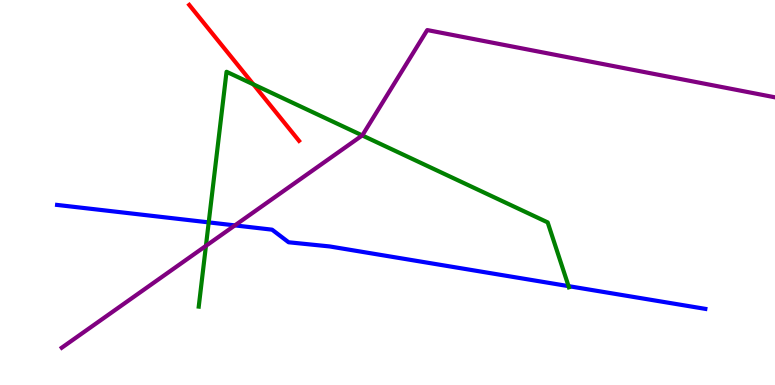[{'lines': ['blue', 'red'], 'intersections': []}, {'lines': ['green', 'red'], 'intersections': [{'x': 3.27, 'y': 7.81}]}, {'lines': ['purple', 'red'], 'intersections': []}, {'lines': ['blue', 'green'], 'intersections': [{'x': 2.69, 'y': 4.22}, {'x': 7.34, 'y': 2.57}]}, {'lines': ['blue', 'purple'], 'intersections': [{'x': 3.03, 'y': 4.15}]}, {'lines': ['green', 'purple'], 'intersections': [{'x': 2.66, 'y': 3.61}, {'x': 4.67, 'y': 6.48}]}]